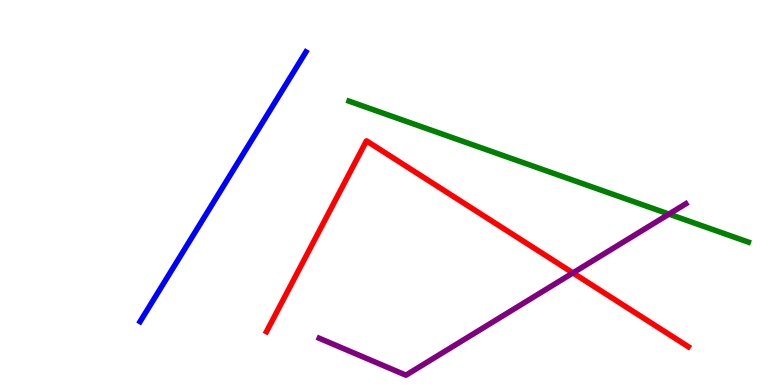[{'lines': ['blue', 'red'], 'intersections': []}, {'lines': ['green', 'red'], 'intersections': []}, {'lines': ['purple', 'red'], 'intersections': [{'x': 7.39, 'y': 2.91}]}, {'lines': ['blue', 'green'], 'intersections': []}, {'lines': ['blue', 'purple'], 'intersections': []}, {'lines': ['green', 'purple'], 'intersections': [{'x': 8.63, 'y': 4.44}]}]